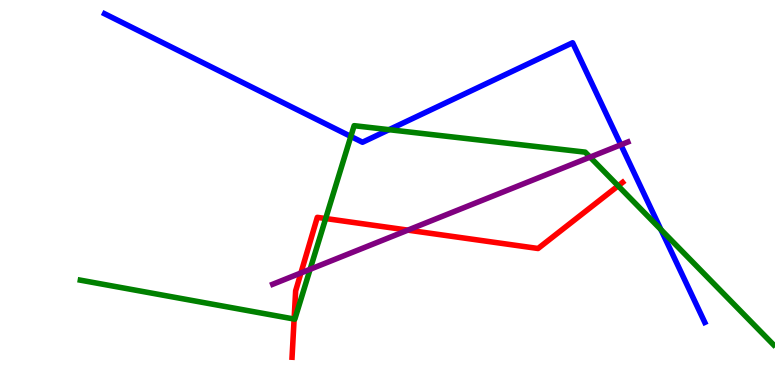[{'lines': ['blue', 'red'], 'intersections': []}, {'lines': ['green', 'red'], 'intersections': [{'x': 3.8, 'y': 1.71}, {'x': 4.2, 'y': 4.32}, {'x': 7.98, 'y': 5.17}]}, {'lines': ['purple', 'red'], 'intersections': [{'x': 3.88, 'y': 2.91}, {'x': 5.26, 'y': 4.02}]}, {'lines': ['blue', 'green'], 'intersections': [{'x': 4.53, 'y': 6.46}, {'x': 5.02, 'y': 6.63}, {'x': 8.53, 'y': 4.04}]}, {'lines': ['blue', 'purple'], 'intersections': [{'x': 8.01, 'y': 6.24}]}, {'lines': ['green', 'purple'], 'intersections': [{'x': 4.0, 'y': 3.01}, {'x': 7.61, 'y': 5.92}]}]